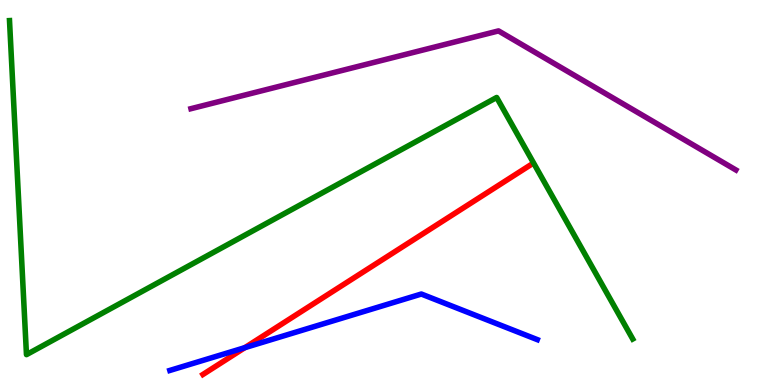[{'lines': ['blue', 'red'], 'intersections': [{'x': 3.16, 'y': 0.97}]}, {'lines': ['green', 'red'], 'intersections': []}, {'lines': ['purple', 'red'], 'intersections': []}, {'lines': ['blue', 'green'], 'intersections': []}, {'lines': ['blue', 'purple'], 'intersections': []}, {'lines': ['green', 'purple'], 'intersections': []}]